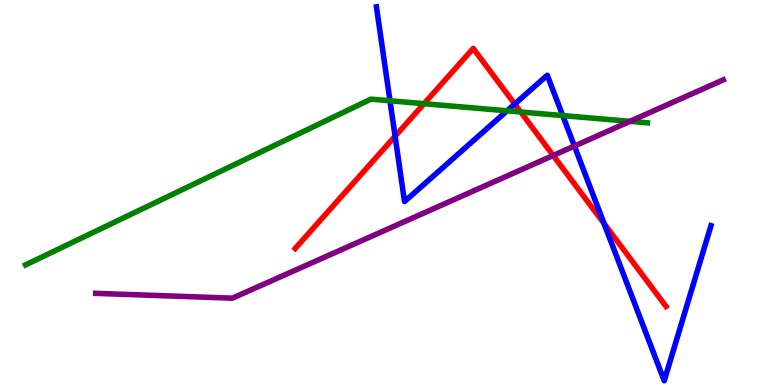[{'lines': ['blue', 'red'], 'intersections': [{'x': 5.1, 'y': 6.46}, {'x': 6.64, 'y': 7.3}, {'x': 7.79, 'y': 4.2}]}, {'lines': ['green', 'red'], 'intersections': [{'x': 5.47, 'y': 7.31}, {'x': 6.72, 'y': 7.09}]}, {'lines': ['purple', 'red'], 'intersections': [{'x': 7.14, 'y': 5.96}]}, {'lines': ['blue', 'green'], 'intersections': [{'x': 5.03, 'y': 7.38}, {'x': 6.54, 'y': 7.12}, {'x': 7.26, 'y': 7.0}]}, {'lines': ['blue', 'purple'], 'intersections': [{'x': 7.41, 'y': 6.21}]}, {'lines': ['green', 'purple'], 'intersections': [{'x': 8.13, 'y': 6.85}]}]